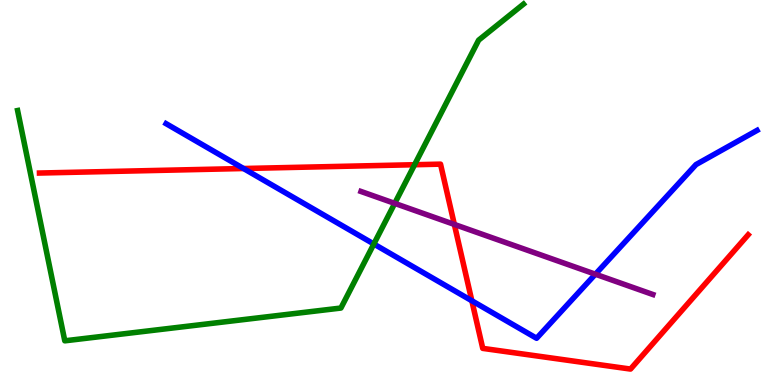[{'lines': ['blue', 'red'], 'intersections': [{'x': 3.14, 'y': 5.62}, {'x': 6.09, 'y': 2.19}]}, {'lines': ['green', 'red'], 'intersections': [{'x': 5.35, 'y': 5.72}]}, {'lines': ['purple', 'red'], 'intersections': [{'x': 5.86, 'y': 4.17}]}, {'lines': ['blue', 'green'], 'intersections': [{'x': 4.82, 'y': 3.66}]}, {'lines': ['blue', 'purple'], 'intersections': [{'x': 7.68, 'y': 2.88}]}, {'lines': ['green', 'purple'], 'intersections': [{'x': 5.09, 'y': 4.72}]}]